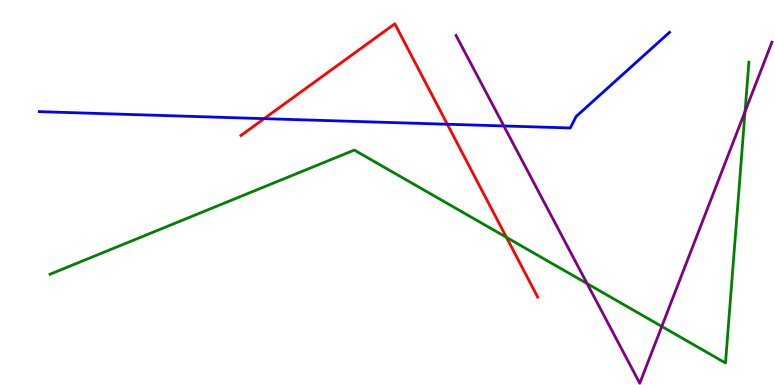[{'lines': ['blue', 'red'], 'intersections': [{'x': 3.41, 'y': 6.92}, {'x': 5.77, 'y': 6.77}]}, {'lines': ['green', 'red'], 'intersections': [{'x': 6.53, 'y': 3.84}]}, {'lines': ['purple', 'red'], 'intersections': []}, {'lines': ['blue', 'green'], 'intersections': []}, {'lines': ['blue', 'purple'], 'intersections': [{'x': 6.5, 'y': 6.73}]}, {'lines': ['green', 'purple'], 'intersections': [{'x': 7.58, 'y': 2.63}, {'x': 8.54, 'y': 1.52}, {'x': 9.61, 'y': 7.1}]}]